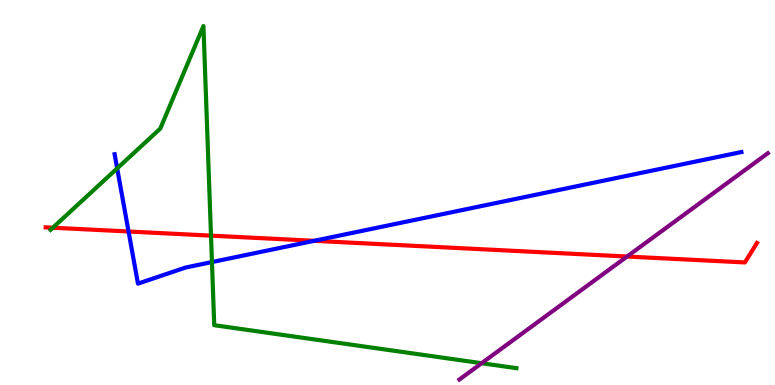[{'lines': ['blue', 'red'], 'intersections': [{'x': 1.66, 'y': 3.99}, {'x': 4.05, 'y': 3.74}]}, {'lines': ['green', 'red'], 'intersections': [{'x': 0.682, 'y': 4.09}, {'x': 2.72, 'y': 3.88}]}, {'lines': ['purple', 'red'], 'intersections': [{'x': 8.09, 'y': 3.34}]}, {'lines': ['blue', 'green'], 'intersections': [{'x': 1.51, 'y': 5.63}, {'x': 2.73, 'y': 3.19}]}, {'lines': ['blue', 'purple'], 'intersections': []}, {'lines': ['green', 'purple'], 'intersections': [{'x': 6.21, 'y': 0.566}]}]